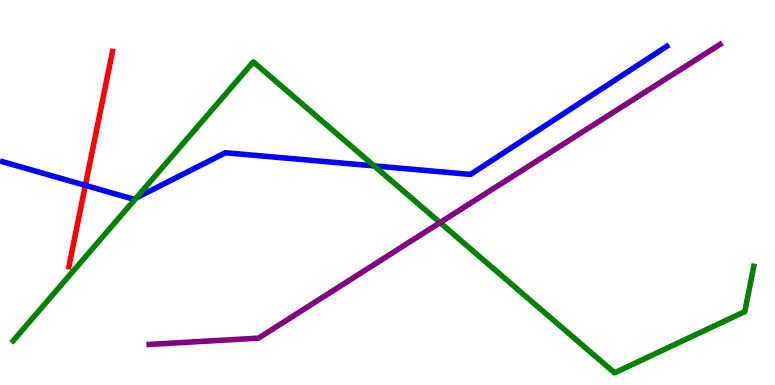[{'lines': ['blue', 'red'], 'intersections': [{'x': 1.1, 'y': 5.19}]}, {'lines': ['green', 'red'], 'intersections': []}, {'lines': ['purple', 'red'], 'intersections': []}, {'lines': ['blue', 'green'], 'intersections': [{'x': 1.76, 'y': 4.86}, {'x': 4.83, 'y': 5.69}]}, {'lines': ['blue', 'purple'], 'intersections': []}, {'lines': ['green', 'purple'], 'intersections': [{'x': 5.68, 'y': 4.22}]}]